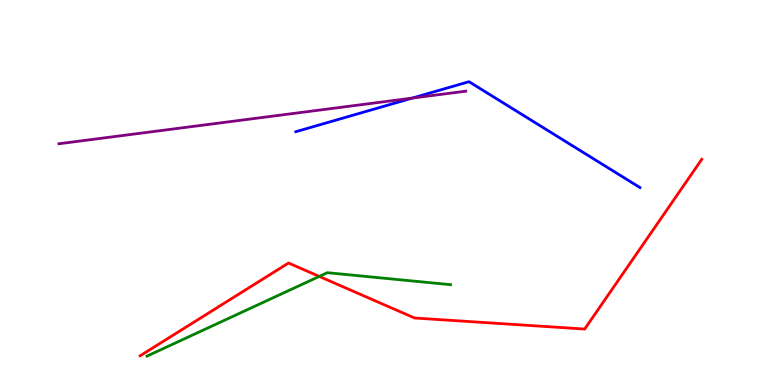[{'lines': ['blue', 'red'], 'intersections': []}, {'lines': ['green', 'red'], 'intersections': [{'x': 4.12, 'y': 2.82}]}, {'lines': ['purple', 'red'], 'intersections': []}, {'lines': ['blue', 'green'], 'intersections': []}, {'lines': ['blue', 'purple'], 'intersections': [{'x': 5.32, 'y': 7.45}]}, {'lines': ['green', 'purple'], 'intersections': []}]